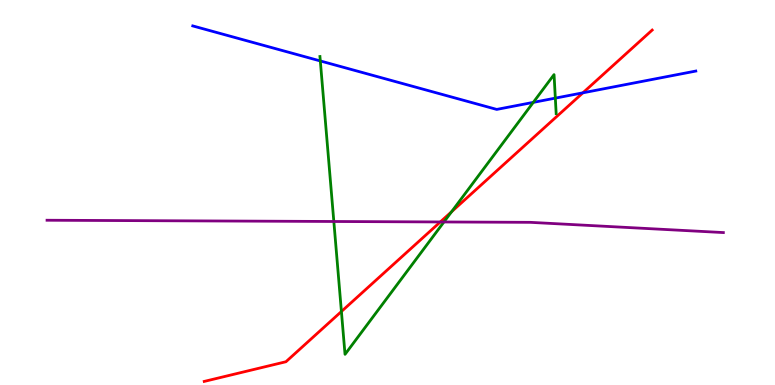[{'lines': ['blue', 'red'], 'intersections': [{'x': 7.52, 'y': 7.59}]}, {'lines': ['green', 'red'], 'intersections': [{'x': 4.41, 'y': 1.91}, {'x': 5.83, 'y': 4.5}]}, {'lines': ['purple', 'red'], 'intersections': [{'x': 5.68, 'y': 4.24}]}, {'lines': ['blue', 'green'], 'intersections': [{'x': 4.13, 'y': 8.42}, {'x': 6.88, 'y': 7.34}, {'x': 7.17, 'y': 7.45}]}, {'lines': ['blue', 'purple'], 'intersections': []}, {'lines': ['green', 'purple'], 'intersections': [{'x': 4.31, 'y': 4.25}, {'x': 5.73, 'y': 4.23}]}]